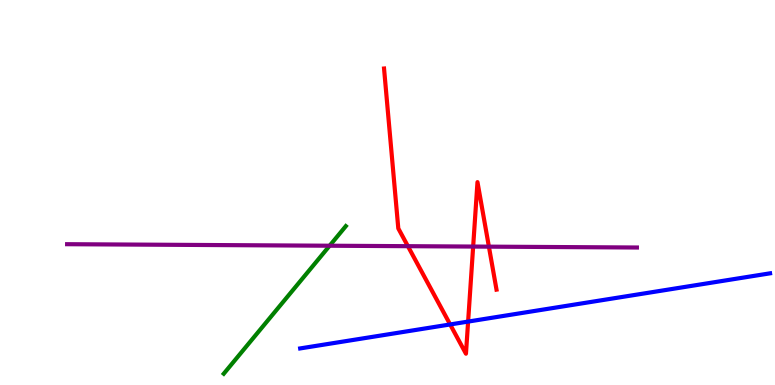[{'lines': ['blue', 'red'], 'intersections': [{'x': 5.81, 'y': 1.57}, {'x': 6.04, 'y': 1.65}]}, {'lines': ['green', 'red'], 'intersections': []}, {'lines': ['purple', 'red'], 'intersections': [{'x': 5.26, 'y': 3.61}, {'x': 6.11, 'y': 3.6}, {'x': 6.31, 'y': 3.59}]}, {'lines': ['blue', 'green'], 'intersections': []}, {'lines': ['blue', 'purple'], 'intersections': []}, {'lines': ['green', 'purple'], 'intersections': [{'x': 4.25, 'y': 3.62}]}]